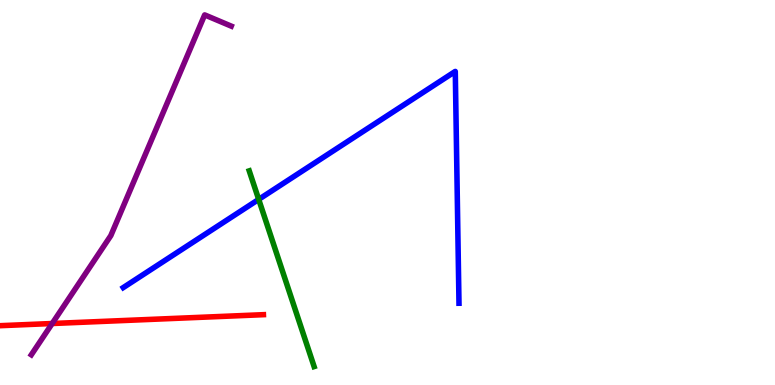[{'lines': ['blue', 'red'], 'intersections': []}, {'lines': ['green', 'red'], 'intersections': []}, {'lines': ['purple', 'red'], 'intersections': [{'x': 0.673, 'y': 1.6}]}, {'lines': ['blue', 'green'], 'intersections': [{'x': 3.34, 'y': 4.82}]}, {'lines': ['blue', 'purple'], 'intersections': []}, {'lines': ['green', 'purple'], 'intersections': []}]